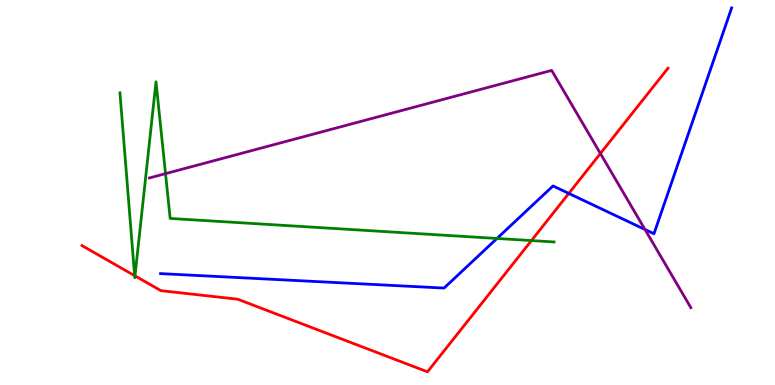[{'lines': ['blue', 'red'], 'intersections': [{'x': 7.34, 'y': 4.98}]}, {'lines': ['green', 'red'], 'intersections': [{'x': 1.74, 'y': 2.84}, {'x': 1.74, 'y': 2.83}, {'x': 6.86, 'y': 3.75}]}, {'lines': ['purple', 'red'], 'intersections': [{'x': 7.75, 'y': 6.01}]}, {'lines': ['blue', 'green'], 'intersections': [{'x': 6.41, 'y': 3.81}]}, {'lines': ['blue', 'purple'], 'intersections': [{'x': 8.32, 'y': 4.04}]}, {'lines': ['green', 'purple'], 'intersections': [{'x': 2.14, 'y': 5.49}]}]